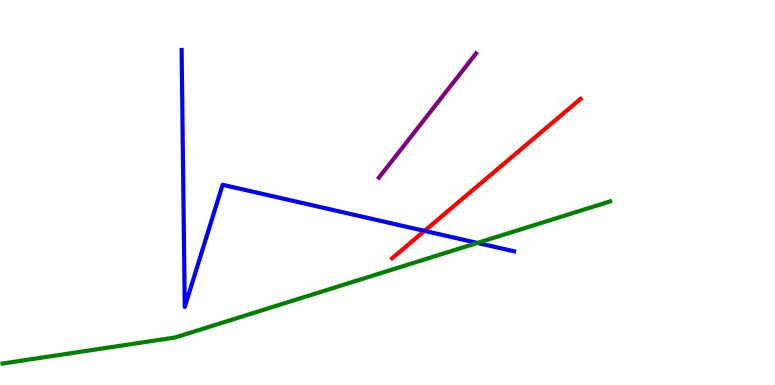[{'lines': ['blue', 'red'], 'intersections': [{'x': 5.48, 'y': 4.0}]}, {'lines': ['green', 'red'], 'intersections': []}, {'lines': ['purple', 'red'], 'intersections': []}, {'lines': ['blue', 'green'], 'intersections': [{'x': 6.16, 'y': 3.69}]}, {'lines': ['blue', 'purple'], 'intersections': []}, {'lines': ['green', 'purple'], 'intersections': []}]